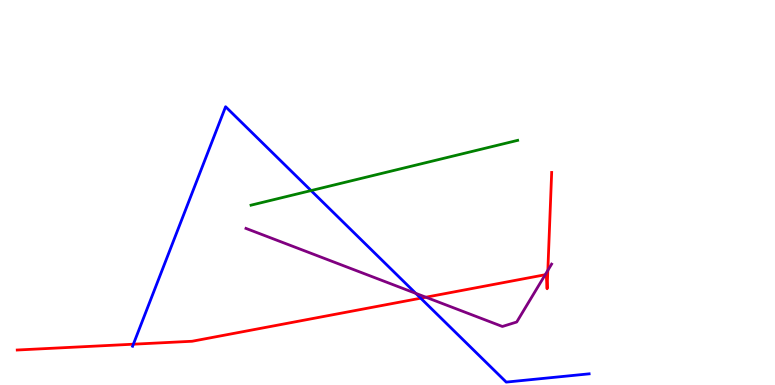[{'lines': ['blue', 'red'], 'intersections': [{'x': 1.72, 'y': 1.06}, {'x': 5.43, 'y': 2.25}]}, {'lines': ['green', 'red'], 'intersections': []}, {'lines': ['purple', 'red'], 'intersections': [{'x': 5.5, 'y': 2.28}, {'x': 7.03, 'y': 2.86}, {'x': 7.07, 'y': 2.98}]}, {'lines': ['blue', 'green'], 'intersections': [{'x': 4.01, 'y': 5.05}]}, {'lines': ['blue', 'purple'], 'intersections': [{'x': 5.37, 'y': 2.38}]}, {'lines': ['green', 'purple'], 'intersections': []}]